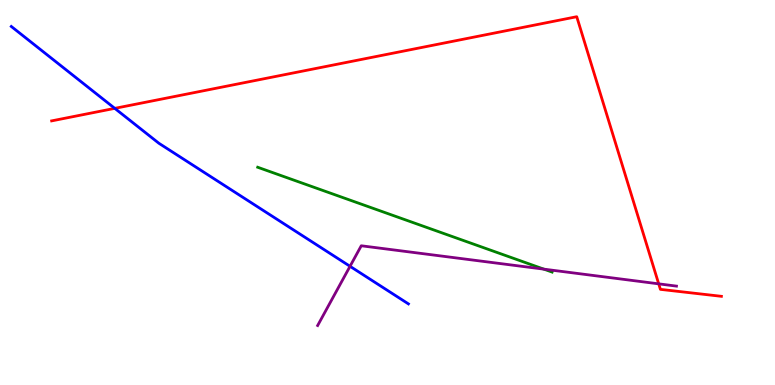[{'lines': ['blue', 'red'], 'intersections': [{'x': 1.48, 'y': 7.19}]}, {'lines': ['green', 'red'], 'intersections': []}, {'lines': ['purple', 'red'], 'intersections': [{'x': 8.5, 'y': 2.63}]}, {'lines': ['blue', 'green'], 'intersections': []}, {'lines': ['blue', 'purple'], 'intersections': [{'x': 4.52, 'y': 3.08}]}, {'lines': ['green', 'purple'], 'intersections': [{'x': 7.02, 'y': 3.01}]}]